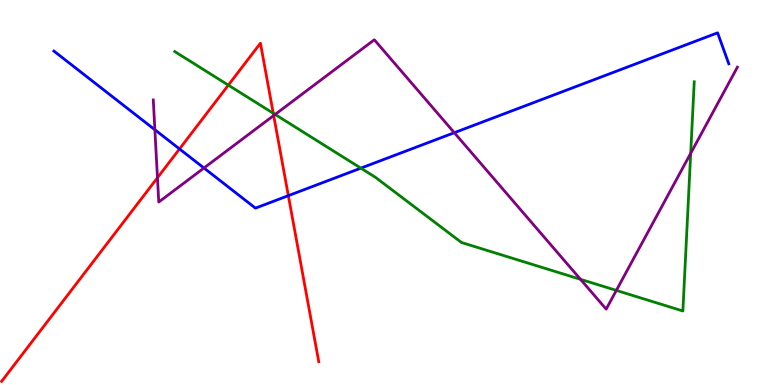[{'lines': ['blue', 'red'], 'intersections': [{'x': 2.32, 'y': 6.13}, {'x': 3.72, 'y': 4.92}]}, {'lines': ['green', 'red'], 'intersections': [{'x': 2.95, 'y': 7.79}, {'x': 3.53, 'y': 7.06}]}, {'lines': ['purple', 'red'], 'intersections': [{'x': 2.03, 'y': 5.38}, {'x': 3.53, 'y': 7.0}]}, {'lines': ['blue', 'green'], 'intersections': [{'x': 4.66, 'y': 5.63}]}, {'lines': ['blue', 'purple'], 'intersections': [{'x': 2.0, 'y': 6.63}, {'x': 2.63, 'y': 5.64}, {'x': 5.86, 'y': 6.55}]}, {'lines': ['green', 'purple'], 'intersections': [{'x': 3.55, 'y': 7.03}, {'x': 7.49, 'y': 2.75}, {'x': 7.95, 'y': 2.46}, {'x': 8.91, 'y': 6.02}]}]